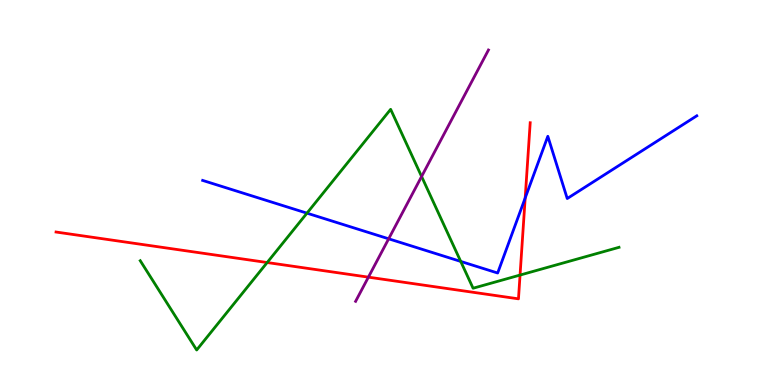[{'lines': ['blue', 'red'], 'intersections': [{'x': 6.78, 'y': 4.86}]}, {'lines': ['green', 'red'], 'intersections': [{'x': 3.45, 'y': 3.18}, {'x': 6.71, 'y': 2.86}]}, {'lines': ['purple', 'red'], 'intersections': [{'x': 4.75, 'y': 2.8}]}, {'lines': ['blue', 'green'], 'intersections': [{'x': 3.96, 'y': 4.46}, {'x': 5.94, 'y': 3.21}]}, {'lines': ['blue', 'purple'], 'intersections': [{'x': 5.02, 'y': 3.8}]}, {'lines': ['green', 'purple'], 'intersections': [{'x': 5.44, 'y': 5.42}]}]